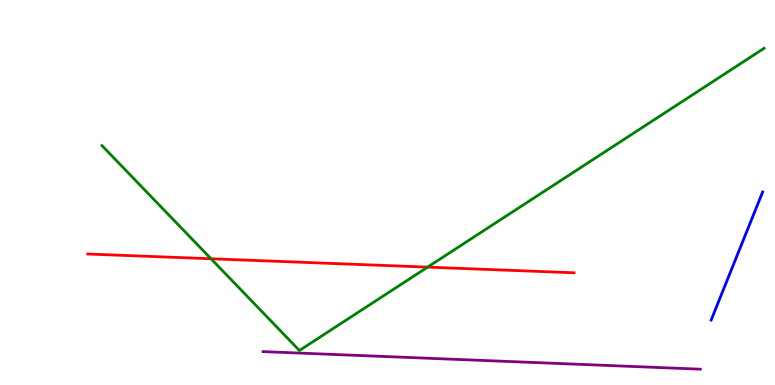[{'lines': ['blue', 'red'], 'intersections': []}, {'lines': ['green', 'red'], 'intersections': [{'x': 2.72, 'y': 3.28}, {'x': 5.52, 'y': 3.06}]}, {'lines': ['purple', 'red'], 'intersections': []}, {'lines': ['blue', 'green'], 'intersections': []}, {'lines': ['blue', 'purple'], 'intersections': []}, {'lines': ['green', 'purple'], 'intersections': []}]